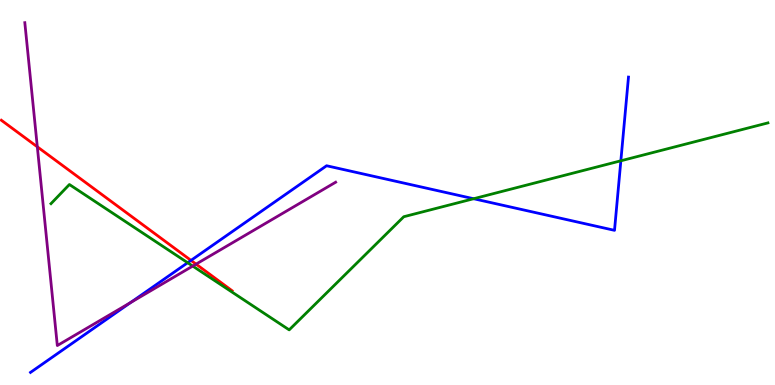[{'lines': ['blue', 'red'], 'intersections': [{'x': 2.46, 'y': 3.24}]}, {'lines': ['green', 'red'], 'intersections': []}, {'lines': ['purple', 'red'], 'intersections': [{'x': 0.481, 'y': 6.19}, {'x': 2.53, 'y': 3.14}]}, {'lines': ['blue', 'green'], 'intersections': [{'x': 2.42, 'y': 3.18}, {'x': 6.11, 'y': 4.84}, {'x': 8.01, 'y': 5.82}]}, {'lines': ['blue', 'purple'], 'intersections': [{'x': 1.69, 'y': 2.14}]}, {'lines': ['green', 'purple'], 'intersections': [{'x': 2.49, 'y': 3.09}]}]